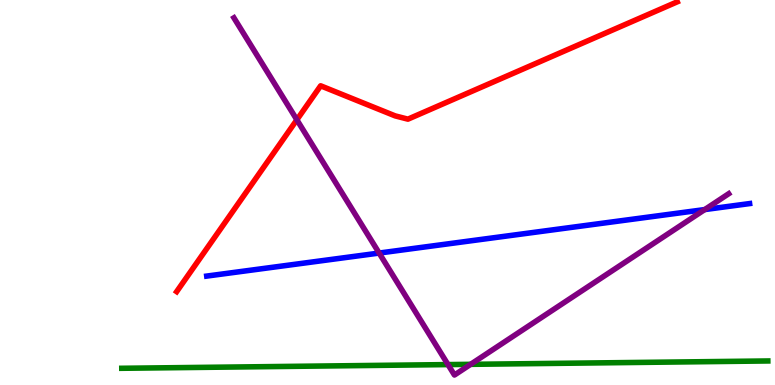[{'lines': ['blue', 'red'], 'intersections': []}, {'lines': ['green', 'red'], 'intersections': []}, {'lines': ['purple', 'red'], 'intersections': [{'x': 3.83, 'y': 6.89}]}, {'lines': ['blue', 'green'], 'intersections': []}, {'lines': ['blue', 'purple'], 'intersections': [{'x': 4.89, 'y': 3.43}, {'x': 9.09, 'y': 4.56}]}, {'lines': ['green', 'purple'], 'intersections': [{'x': 5.78, 'y': 0.53}, {'x': 6.07, 'y': 0.537}]}]